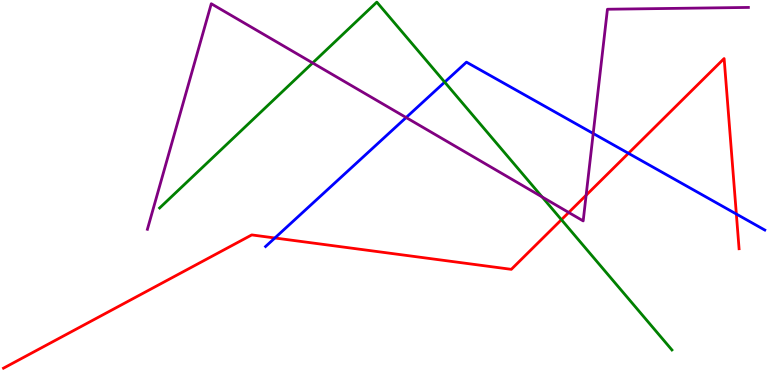[{'lines': ['blue', 'red'], 'intersections': [{'x': 3.55, 'y': 3.82}, {'x': 8.11, 'y': 6.02}, {'x': 9.5, 'y': 4.44}]}, {'lines': ['green', 'red'], 'intersections': [{'x': 7.24, 'y': 4.29}]}, {'lines': ['purple', 'red'], 'intersections': [{'x': 7.34, 'y': 4.48}, {'x': 7.56, 'y': 4.93}]}, {'lines': ['blue', 'green'], 'intersections': [{'x': 5.74, 'y': 7.87}]}, {'lines': ['blue', 'purple'], 'intersections': [{'x': 5.24, 'y': 6.95}, {'x': 7.65, 'y': 6.53}]}, {'lines': ['green', 'purple'], 'intersections': [{'x': 4.03, 'y': 8.37}, {'x': 6.99, 'y': 4.89}]}]